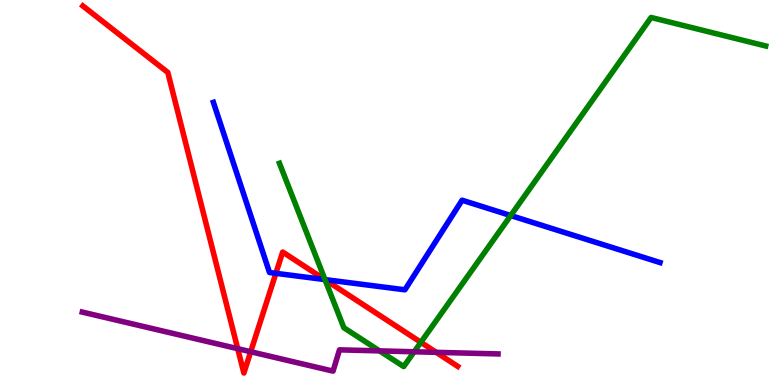[{'lines': ['blue', 'red'], 'intersections': [{'x': 3.56, 'y': 2.9}, {'x': 4.19, 'y': 2.74}]}, {'lines': ['green', 'red'], 'intersections': [{'x': 4.19, 'y': 2.73}, {'x': 5.43, 'y': 1.11}]}, {'lines': ['purple', 'red'], 'intersections': [{'x': 3.07, 'y': 0.943}, {'x': 3.23, 'y': 0.864}, {'x': 5.63, 'y': 0.848}]}, {'lines': ['blue', 'green'], 'intersections': [{'x': 4.19, 'y': 2.74}, {'x': 6.59, 'y': 4.4}]}, {'lines': ['blue', 'purple'], 'intersections': []}, {'lines': ['green', 'purple'], 'intersections': [{'x': 4.9, 'y': 0.886}, {'x': 5.34, 'y': 0.863}]}]